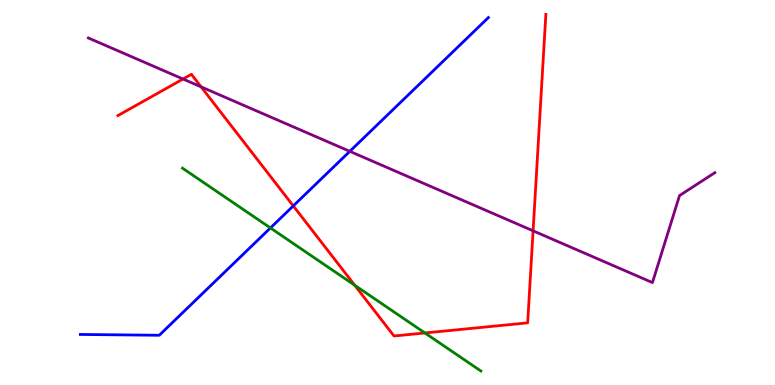[{'lines': ['blue', 'red'], 'intersections': [{'x': 3.78, 'y': 4.65}]}, {'lines': ['green', 'red'], 'intersections': [{'x': 4.58, 'y': 2.59}, {'x': 5.48, 'y': 1.35}]}, {'lines': ['purple', 'red'], 'intersections': [{'x': 2.36, 'y': 7.95}, {'x': 2.59, 'y': 7.74}, {'x': 6.88, 'y': 4.0}]}, {'lines': ['blue', 'green'], 'intersections': [{'x': 3.49, 'y': 4.08}]}, {'lines': ['blue', 'purple'], 'intersections': [{'x': 4.51, 'y': 6.07}]}, {'lines': ['green', 'purple'], 'intersections': []}]